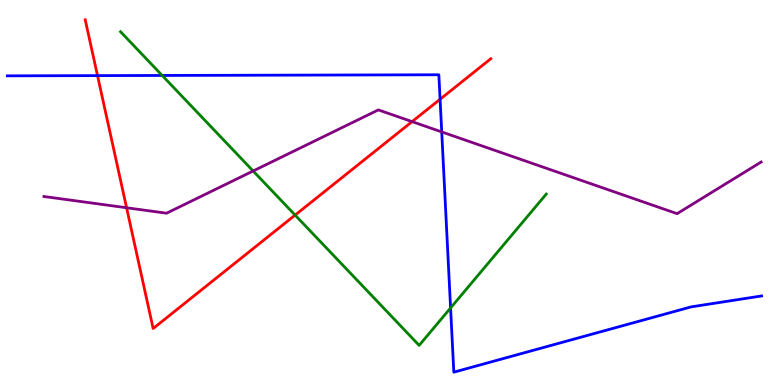[{'lines': ['blue', 'red'], 'intersections': [{'x': 1.26, 'y': 8.04}, {'x': 5.68, 'y': 7.42}]}, {'lines': ['green', 'red'], 'intersections': [{'x': 3.81, 'y': 4.41}]}, {'lines': ['purple', 'red'], 'intersections': [{'x': 1.63, 'y': 4.6}, {'x': 5.32, 'y': 6.84}]}, {'lines': ['blue', 'green'], 'intersections': [{'x': 2.09, 'y': 8.04}, {'x': 5.81, 'y': 2.0}]}, {'lines': ['blue', 'purple'], 'intersections': [{'x': 5.7, 'y': 6.57}]}, {'lines': ['green', 'purple'], 'intersections': [{'x': 3.27, 'y': 5.56}]}]